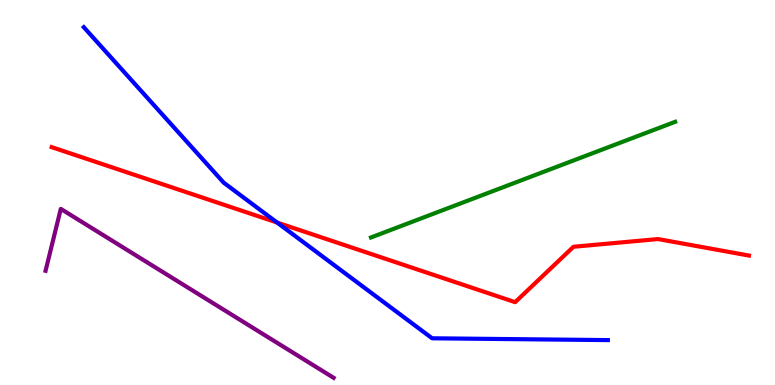[{'lines': ['blue', 'red'], 'intersections': [{'x': 3.58, 'y': 4.22}]}, {'lines': ['green', 'red'], 'intersections': []}, {'lines': ['purple', 'red'], 'intersections': []}, {'lines': ['blue', 'green'], 'intersections': []}, {'lines': ['blue', 'purple'], 'intersections': []}, {'lines': ['green', 'purple'], 'intersections': []}]